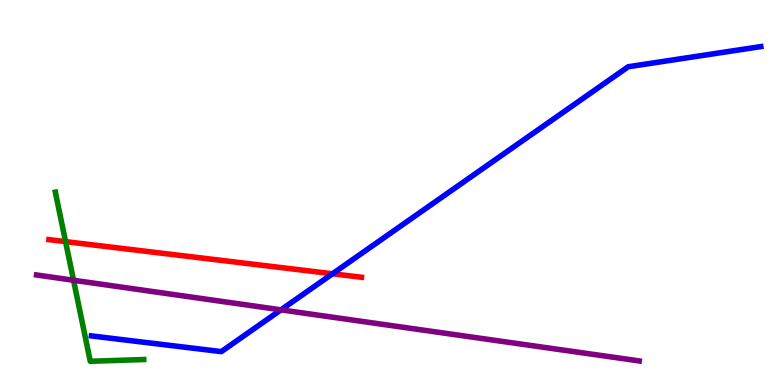[{'lines': ['blue', 'red'], 'intersections': [{'x': 4.29, 'y': 2.89}]}, {'lines': ['green', 'red'], 'intersections': [{'x': 0.846, 'y': 3.72}]}, {'lines': ['purple', 'red'], 'intersections': []}, {'lines': ['blue', 'green'], 'intersections': []}, {'lines': ['blue', 'purple'], 'intersections': [{'x': 3.63, 'y': 1.95}]}, {'lines': ['green', 'purple'], 'intersections': [{'x': 0.949, 'y': 2.72}]}]